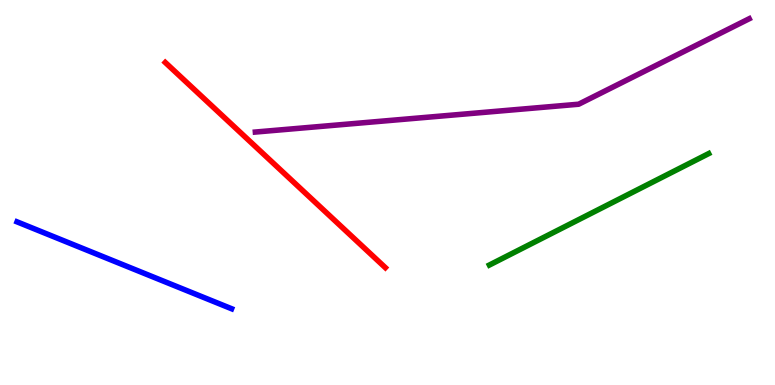[{'lines': ['blue', 'red'], 'intersections': []}, {'lines': ['green', 'red'], 'intersections': []}, {'lines': ['purple', 'red'], 'intersections': []}, {'lines': ['blue', 'green'], 'intersections': []}, {'lines': ['blue', 'purple'], 'intersections': []}, {'lines': ['green', 'purple'], 'intersections': []}]